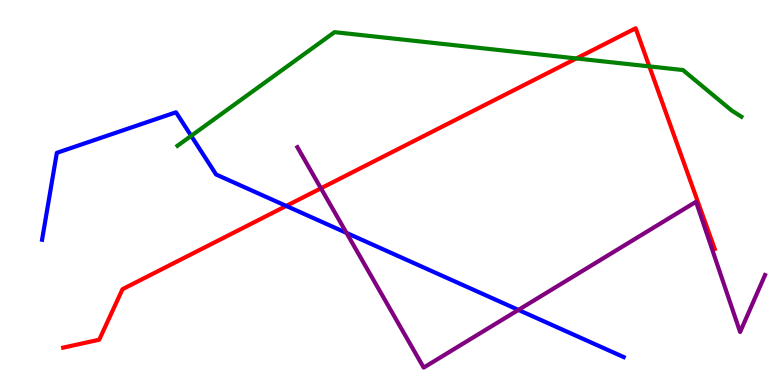[{'lines': ['blue', 'red'], 'intersections': [{'x': 3.69, 'y': 4.65}]}, {'lines': ['green', 'red'], 'intersections': [{'x': 7.44, 'y': 8.48}, {'x': 8.38, 'y': 8.28}]}, {'lines': ['purple', 'red'], 'intersections': [{'x': 4.14, 'y': 5.11}]}, {'lines': ['blue', 'green'], 'intersections': [{'x': 2.47, 'y': 6.47}]}, {'lines': ['blue', 'purple'], 'intersections': [{'x': 4.47, 'y': 3.95}, {'x': 6.69, 'y': 1.95}]}, {'lines': ['green', 'purple'], 'intersections': []}]